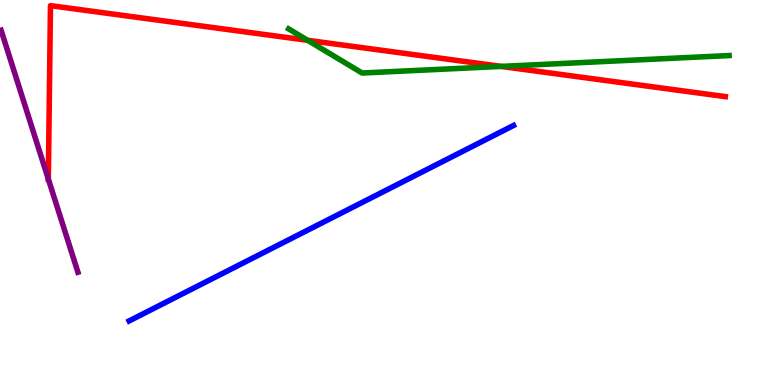[{'lines': ['blue', 'red'], 'intersections': []}, {'lines': ['green', 'red'], 'intersections': [{'x': 3.97, 'y': 8.95}, {'x': 6.47, 'y': 8.28}]}, {'lines': ['purple', 'red'], 'intersections': [{'x': 0.623, 'y': 5.35}]}, {'lines': ['blue', 'green'], 'intersections': []}, {'lines': ['blue', 'purple'], 'intersections': []}, {'lines': ['green', 'purple'], 'intersections': []}]